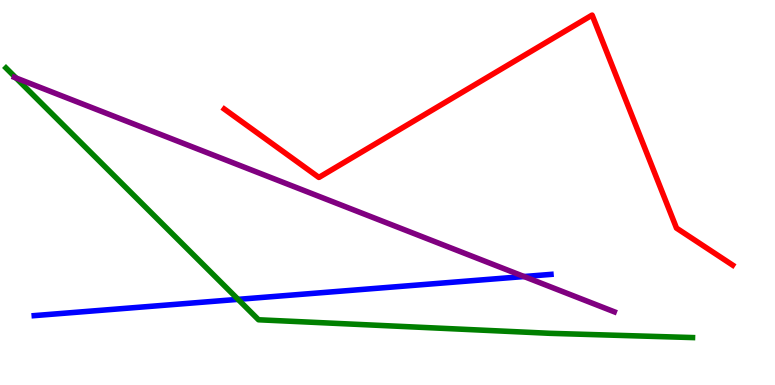[{'lines': ['blue', 'red'], 'intersections': []}, {'lines': ['green', 'red'], 'intersections': []}, {'lines': ['purple', 'red'], 'intersections': []}, {'lines': ['blue', 'green'], 'intersections': [{'x': 3.07, 'y': 2.22}]}, {'lines': ['blue', 'purple'], 'intersections': [{'x': 6.76, 'y': 2.82}]}, {'lines': ['green', 'purple'], 'intersections': [{'x': 0.207, 'y': 7.97}]}]